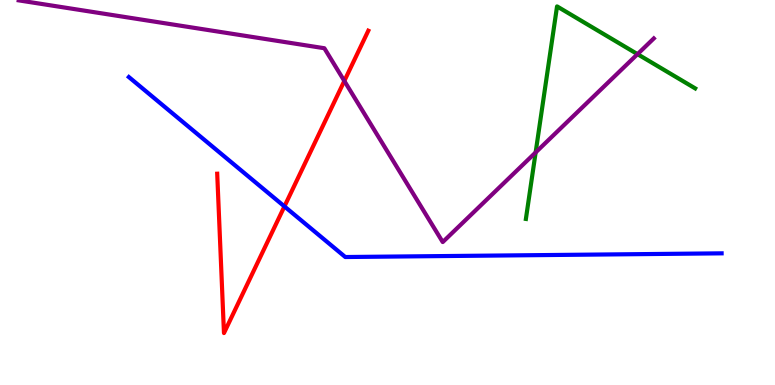[{'lines': ['blue', 'red'], 'intersections': [{'x': 3.67, 'y': 4.64}]}, {'lines': ['green', 'red'], 'intersections': []}, {'lines': ['purple', 'red'], 'intersections': [{'x': 4.44, 'y': 7.9}]}, {'lines': ['blue', 'green'], 'intersections': []}, {'lines': ['blue', 'purple'], 'intersections': []}, {'lines': ['green', 'purple'], 'intersections': [{'x': 6.91, 'y': 6.04}, {'x': 8.23, 'y': 8.59}]}]